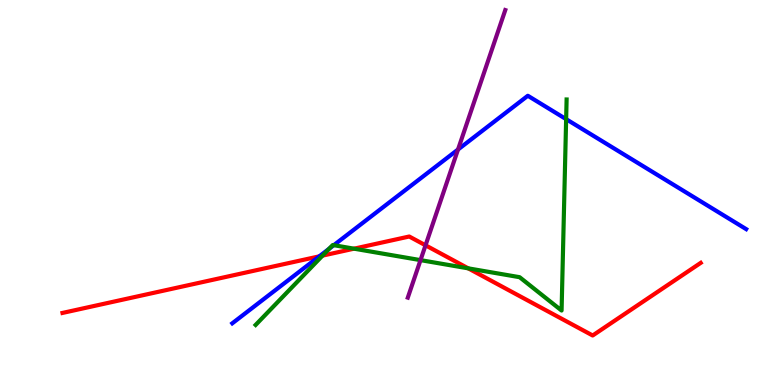[{'lines': ['blue', 'red'], 'intersections': [{'x': 4.12, 'y': 3.34}]}, {'lines': ['green', 'red'], 'intersections': [{'x': 4.16, 'y': 3.36}, {'x': 4.57, 'y': 3.54}, {'x': 6.04, 'y': 3.03}]}, {'lines': ['purple', 'red'], 'intersections': [{'x': 5.49, 'y': 3.63}]}, {'lines': ['blue', 'green'], 'intersections': [{'x': 4.25, 'y': 3.54}, {'x': 4.31, 'y': 3.63}, {'x': 7.31, 'y': 6.9}]}, {'lines': ['blue', 'purple'], 'intersections': [{'x': 5.91, 'y': 6.12}]}, {'lines': ['green', 'purple'], 'intersections': [{'x': 5.43, 'y': 3.24}]}]